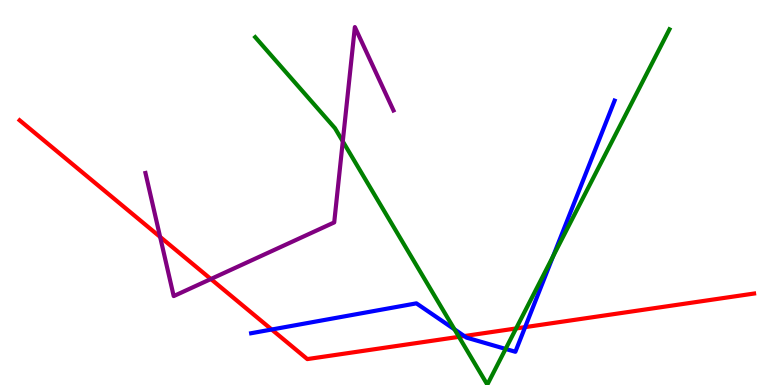[{'lines': ['blue', 'red'], 'intersections': [{'x': 3.51, 'y': 1.44}, {'x': 5.99, 'y': 1.27}, {'x': 6.78, 'y': 1.5}]}, {'lines': ['green', 'red'], 'intersections': [{'x': 5.92, 'y': 1.25}, {'x': 6.66, 'y': 1.47}]}, {'lines': ['purple', 'red'], 'intersections': [{'x': 2.07, 'y': 3.85}, {'x': 2.72, 'y': 2.75}]}, {'lines': ['blue', 'green'], 'intersections': [{'x': 5.86, 'y': 1.45}, {'x': 6.52, 'y': 0.937}, {'x': 7.14, 'y': 3.34}]}, {'lines': ['blue', 'purple'], 'intersections': []}, {'lines': ['green', 'purple'], 'intersections': [{'x': 4.42, 'y': 6.33}]}]